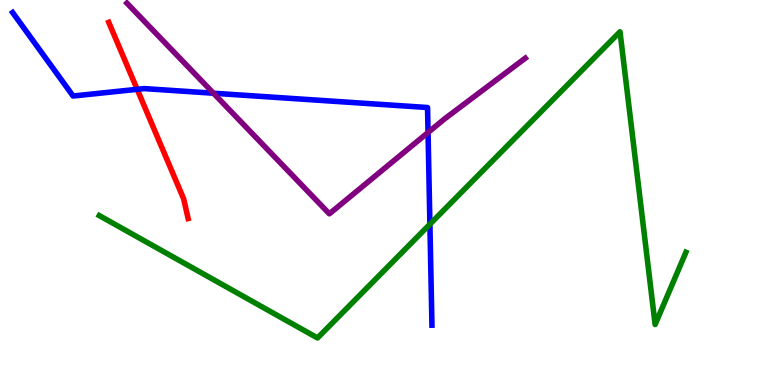[{'lines': ['blue', 'red'], 'intersections': [{'x': 1.77, 'y': 7.68}]}, {'lines': ['green', 'red'], 'intersections': []}, {'lines': ['purple', 'red'], 'intersections': []}, {'lines': ['blue', 'green'], 'intersections': [{'x': 5.55, 'y': 4.18}]}, {'lines': ['blue', 'purple'], 'intersections': [{'x': 2.75, 'y': 7.58}, {'x': 5.52, 'y': 6.56}]}, {'lines': ['green', 'purple'], 'intersections': []}]